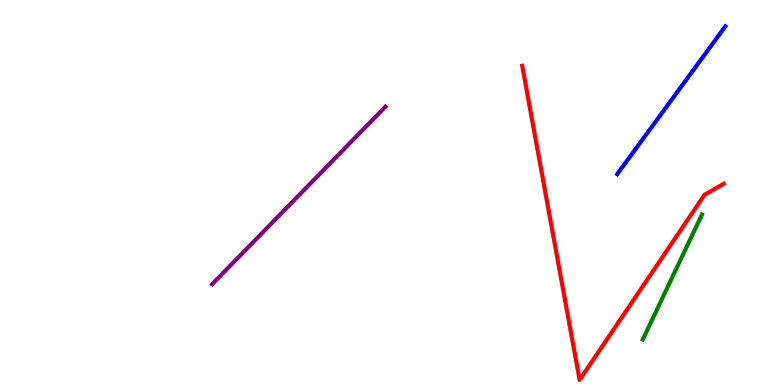[{'lines': ['blue', 'red'], 'intersections': []}, {'lines': ['green', 'red'], 'intersections': []}, {'lines': ['purple', 'red'], 'intersections': []}, {'lines': ['blue', 'green'], 'intersections': []}, {'lines': ['blue', 'purple'], 'intersections': []}, {'lines': ['green', 'purple'], 'intersections': []}]